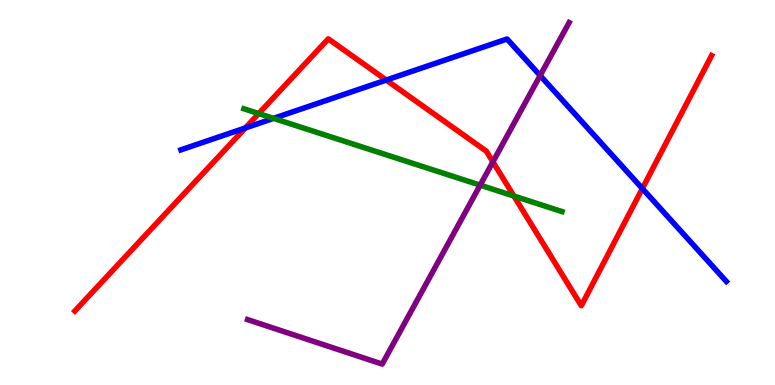[{'lines': ['blue', 'red'], 'intersections': [{'x': 3.17, 'y': 6.68}, {'x': 4.98, 'y': 7.92}, {'x': 8.29, 'y': 5.1}]}, {'lines': ['green', 'red'], 'intersections': [{'x': 3.34, 'y': 7.05}, {'x': 6.63, 'y': 4.91}]}, {'lines': ['purple', 'red'], 'intersections': [{'x': 6.36, 'y': 5.8}]}, {'lines': ['blue', 'green'], 'intersections': [{'x': 3.53, 'y': 6.93}]}, {'lines': ['blue', 'purple'], 'intersections': [{'x': 6.97, 'y': 8.04}]}, {'lines': ['green', 'purple'], 'intersections': [{'x': 6.2, 'y': 5.19}]}]